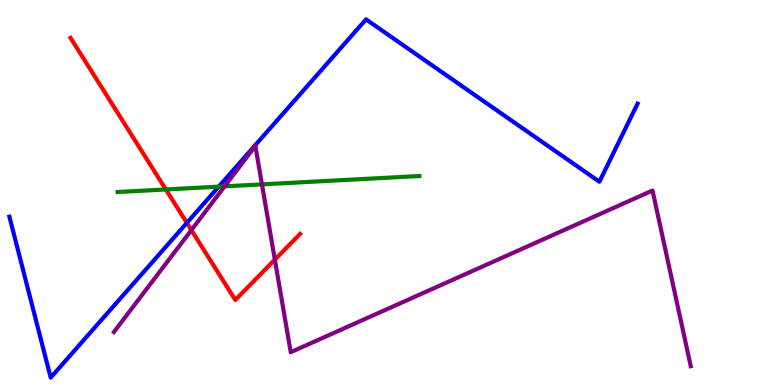[{'lines': ['blue', 'red'], 'intersections': [{'x': 2.41, 'y': 4.21}]}, {'lines': ['green', 'red'], 'intersections': [{'x': 2.14, 'y': 5.08}]}, {'lines': ['purple', 'red'], 'intersections': [{'x': 2.47, 'y': 4.02}, {'x': 3.55, 'y': 3.26}]}, {'lines': ['blue', 'green'], 'intersections': [{'x': 2.82, 'y': 5.15}]}, {'lines': ['blue', 'purple'], 'intersections': []}, {'lines': ['green', 'purple'], 'intersections': [{'x': 2.9, 'y': 5.16}, {'x': 3.38, 'y': 5.21}]}]